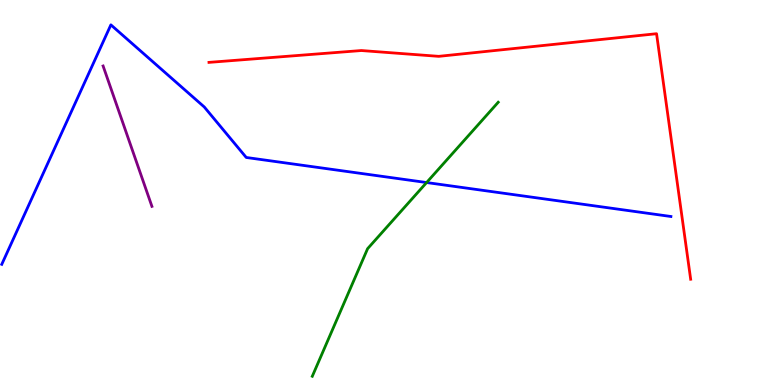[{'lines': ['blue', 'red'], 'intersections': []}, {'lines': ['green', 'red'], 'intersections': []}, {'lines': ['purple', 'red'], 'intersections': []}, {'lines': ['blue', 'green'], 'intersections': [{'x': 5.5, 'y': 5.26}]}, {'lines': ['blue', 'purple'], 'intersections': []}, {'lines': ['green', 'purple'], 'intersections': []}]